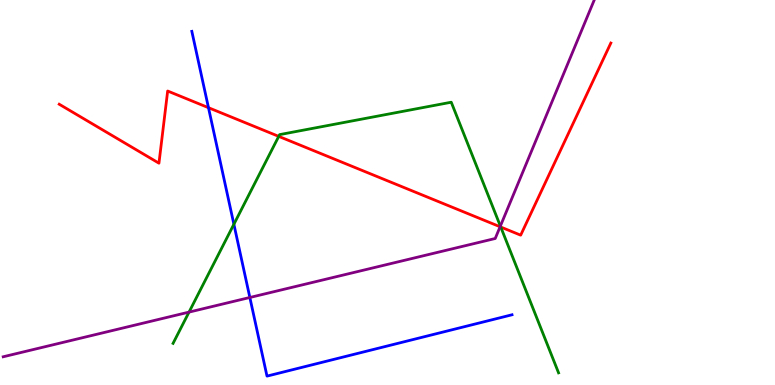[{'lines': ['blue', 'red'], 'intersections': [{'x': 2.69, 'y': 7.2}]}, {'lines': ['green', 'red'], 'intersections': [{'x': 3.6, 'y': 6.46}, {'x': 6.46, 'y': 4.1}]}, {'lines': ['purple', 'red'], 'intersections': [{'x': 6.45, 'y': 4.11}]}, {'lines': ['blue', 'green'], 'intersections': [{'x': 3.02, 'y': 4.18}]}, {'lines': ['blue', 'purple'], 'intersections': [{'x': 3.22, 'y': 2.27}]}, {'lines': ['green', 'purple'], 'intersections': [{'x': 2.44, 'y': 1.89}, {'x': 6.46, 'y': 4.13}]}]